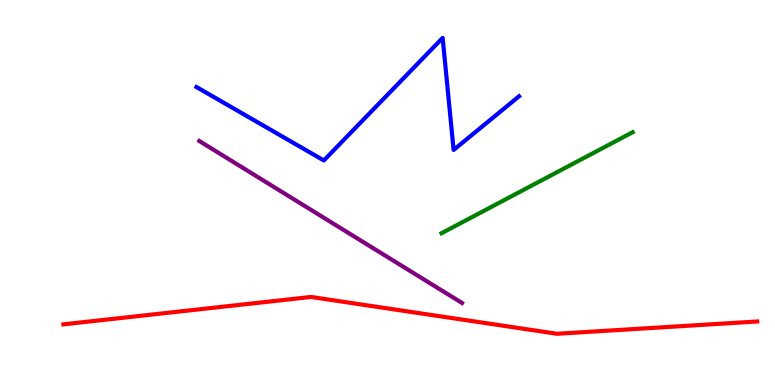[{'lines': ['blue', 'red'], 'intersections': []}, {'lines': ['green', 'red'], 'intersections': []}, {'lines': ['purple', 'red'], 'intersections': []}, {'lines': ['blue', 'green'], 'intersections': []}, {'lines': ['blue', 'purple'], 'intersections': []}, {'lines': ['green', 'purple'], 'intersections': []}]